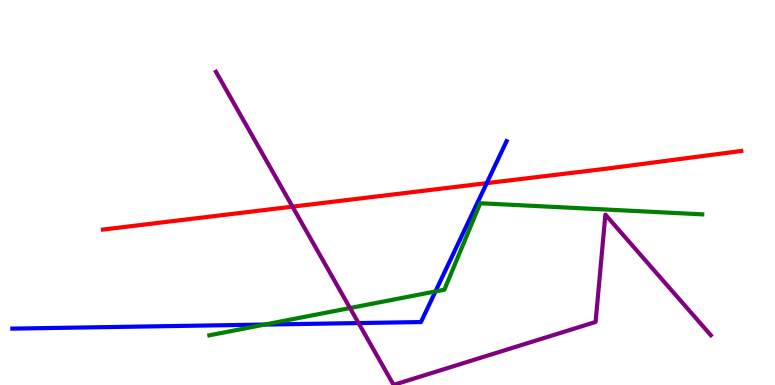[{'lines': ['blue', 'red'], 'intersections': [{'x': 6.28, 'y': 5.24}]}, {'lines': ['green', 'red'], 'intersections': []}, {'lines': ['purple', 'red'], 'intersections': [{'x': 3.77, 'y': 4.63}]}, {'lines': ['blue', 'green'], 'intersections': [{'x': 3.42, 'y': 1.57}, {'x': 5.62, 'y': 2.43}]}, {'lines': ['blue', 'purple'], 'intersections': [{'x': 4.63, 'y': 1.61}]}, {'lines': ['green', 'purple'], 'intersections': [{'x': 4.52, 'y': 2.0}]}]